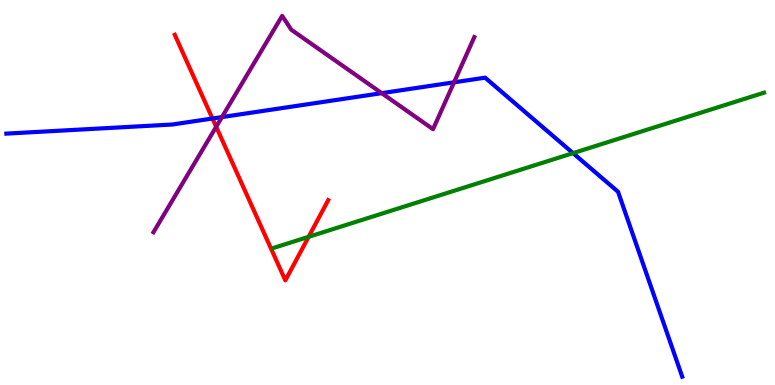[{'lines': ['blue', 'red'], 'intersections': [{'x': 2.74, 'y': 6.92}]}, {'lines': ['green', 'red'], 'intersections': [{'x': 3.98, 'y': 3.85}]}, {'lines': ['purple', 'red'], 'intersections': [{'x': 2.79, 'y': 6.71}]}, {'lines': ['blue', 'green'], 'intersections': [{'x': 7.39, 'y': 6.02}]}, {'lines': ['blue', 'purple'], 'intersections': [{'x': 2.86, 'y': 6.96}, {'x': 4.93, 'y': 7.58}, {'x': 5.86, 'y': 7.86}]}, {'lines': ['green', 'purple'], 'intersections': []}]